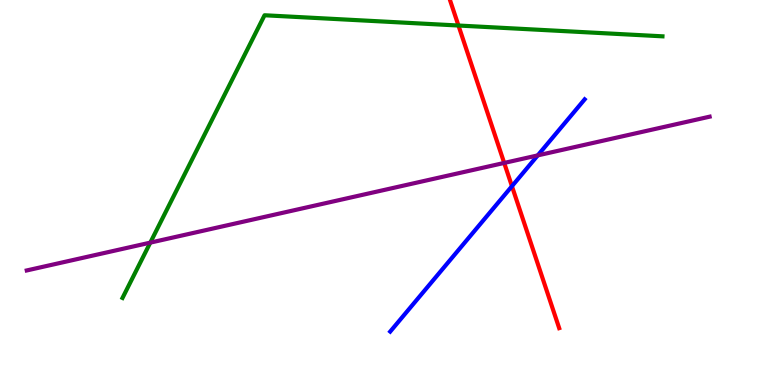[{'lines': ['blue', 'red'], 'intersections': [{'x': 6.61, 'y': 5.16}]}, {'lines': ['green', 'red'], 'intersections': [{'x': 5.92, 'y': 9.34}]}, {'lines': ['purple', 'red'], 'intersections': [{'x': 6.51, 'y': 5.77}]}, {'lines': ['blue', 'green'], 'intersections': []}, {'lines': ['blue', 'purple'], 'intersections': [{'x': 6.94, 'y': 5.96}]}, {'lines': ['green', 'purple'], 'intersections': [{'x': 1.94, 'y': 3.7}]}]